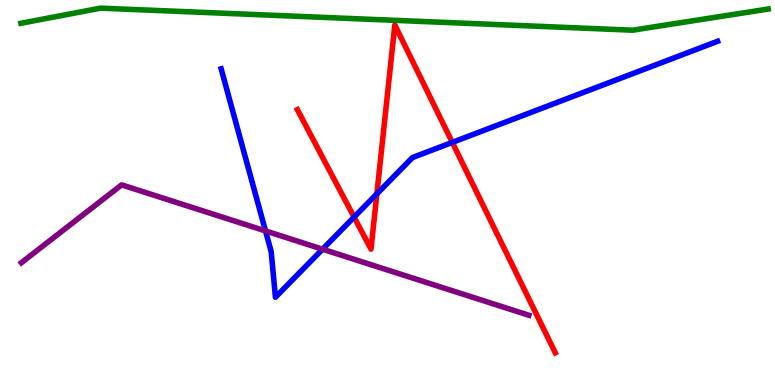[{'lines': ['blue', 'red'], 'intersections': [{'x': 4.57, 'y': 4.36}, {'x': 4.86, 'y': 4.96}, {'x': 5.84, 'y': 6.3}]}, {'lines': ['green', 'red'], 'intersections': []}, {'lines': ['purple', 'red'], 'intersections': []}, {'lines': ['blue', 'green'], 'intersections': []}, {'lines': ['blue', 'purple'], 'intersections': [{'x': 3.43, 'y': 4.0}, {'x': 4.16, 'y': 3.53}]}, {'lines': ['green', 'purple'], 'intersections': []}]